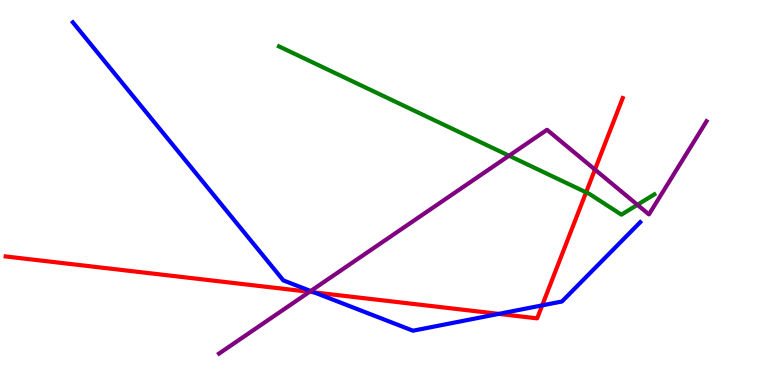[{'lines': ['blue', 'red'], 'intersections': [{'x': 4.05, 'y': 2.41}, {'x': 6.44, 'y': 1.85}, {'x': 7.0, 'y': 2.07}]}, {'lines': ['green', 'red'], 'intersections': [{'x': 7.56, 'y': 5.0}]}, {'lines': ['purple', 'red'], 'intersections': [{'x': 3.99, 'y': 2.42}, {'x': 7.68, 'y': 5.6}]}, {'lines': ['blue', 'green'], 'intersections': []}, {'lines': ['blue', 'purple'], 'intersections': [{'x': 4.01, 'y': 2.44}]}, {'lines': ['green', 'purple'], 'intersections': [{'x': 6.57, 'y': 5.96}, {'x': 8.22, 'y': 4.68}]}]